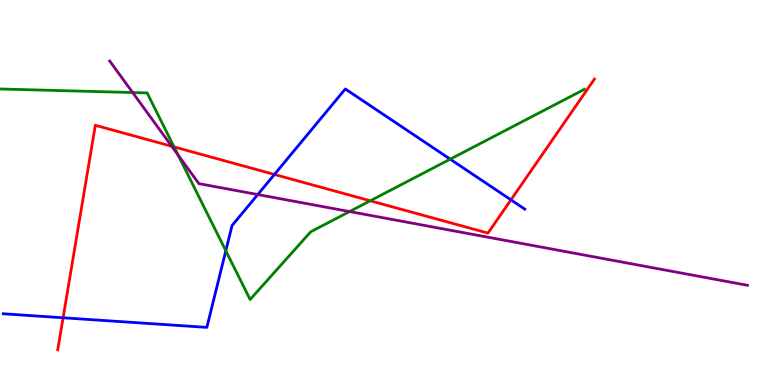[{'lines': ['blue', 'red'], 'intersections': [{'x': 0.814, 'y': 1.75}, {'x': 3.54, 'y': 5.47}, {'x': 6.59, 'y': 4.81}]}, {'lines': ['green', 'red'], 'intersections': [{'x': 2.25, 'y': 6.18}, {'x': 4.78, 'y': 4.79}]}, {'lines': ['purple', 'red'], 'intersections': [{'x': 2.22, 'y': 6.2}]}, {'lines': ['blue', 'green'], 'intersections': [{'x': 2.91, 'y': 3.49}, {'x': 5.81, 'y': 5.87}]}, {'lines': ['blue', 'purple'], 'intersections': [{'x': 3.33, 'y': 4.95}]}, {'lines': ['green', 'purple'], 'intersections': [{'x': 1.71, 'y': 7.6}, {'x': 2.3, 'y': 5.97}, {'x': 4.51, 'y': 4.51}]}]